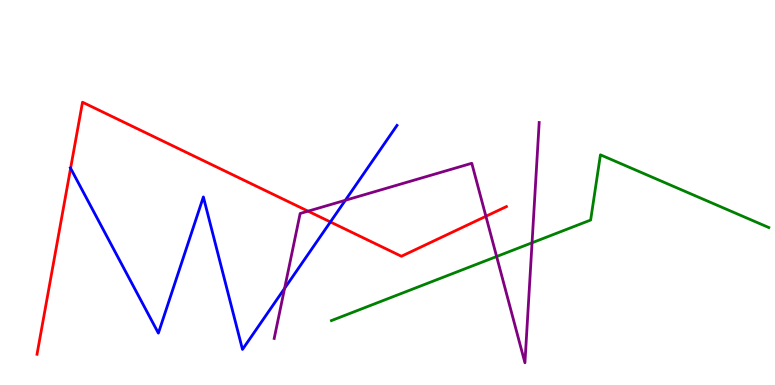[{'lines': ['blue', 'red'], 'intersections': [{'x': 0.911, 'y': 5.63}, {'x': 4.26, 'y': 4.23}]}, {'lines': ['green', 'red'], 'intersections': []}, {'lines': ['purple', 'red'], 'intersections': [{'x': 3.98, 'y': 4.51}, {'x': 6.27, 'y': 4.38}]}, {'lines': ['blue', 'green'], 'intersections': []}, {'lines': ['blue', 'purple'], 'intersections': [{'x': 3.67, 'y': 2.51}, {'x': 4.46, 'y': 4.8}]}, {'lines': ['green', 'purple'], 'intersections': [{'x': 6.41, 'y': 3.34}, {'x': 6.87, 'y': 3.69}]}]